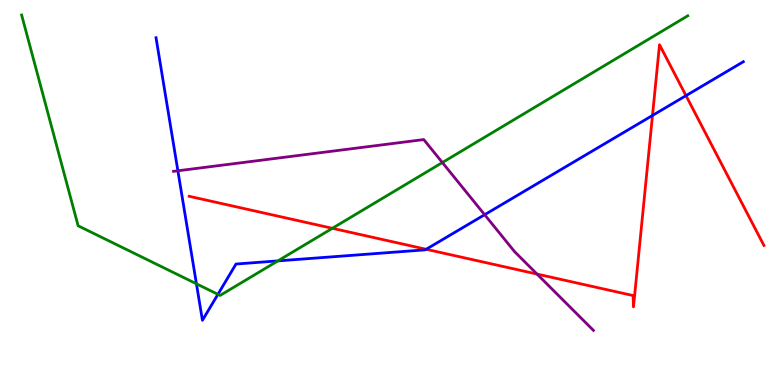[{'lines': ['blue', 'red'], 'intersections': [{'x': 5.5, 'y': 3.53}, {'x': 8.42, 'y': 7.0}, {'x': 8.85, 'y': 7.52}]}, {'lines': ['green', 'red'], 'intersections': [{'x': 4.29, 'y': 4.07}]}, {'lines': ['purple', 'red'], 'intersections': [{'x': 6.93, 'y': 2.88}]}, {'lines': ['blue', 'green'], 'intersections': [{'x': 2.53, 'y': 2.63}, {'x': 2.81, 'y': 2.36}, {'x': 3.59, 'y': 3.22}]}, {'lines': ['blue', 'purple'], 'intersections': [{'x': 2.3, 'y': 5.56}, {'x': 6.25, 'y': 4.42}]}, {'lines': ['green', 'purple'], 'intersections': [{'x': 5.71, 'y': 5.78}]}]